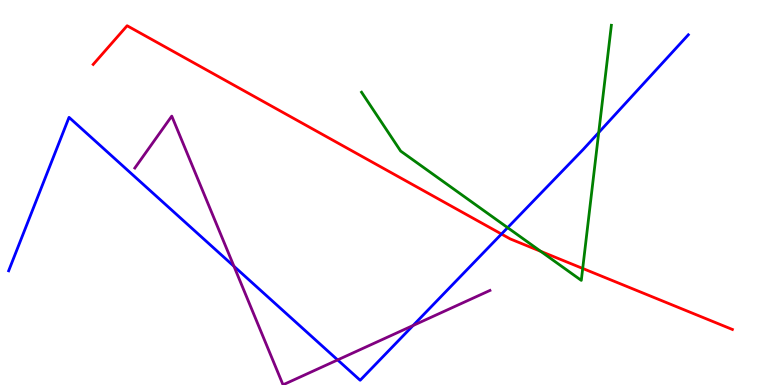[{'lines': ['blue', 'red'], 'intersections': [{'x': 6.47, 'y': 3.92}]}, {'lines': ['green', 'red'], 'intersections': [{'x': 6.98, 'y': 3.47}, {'x': 7.52, 'y': 3.03}]}, {'lines': ['purple', 'red'], 'intersections': []}, {'lines': ['blue', 'green'], 'intersections': [{'x': 6.55, 'y': 4.09}, {'x': 7.73, 'y': 6.56}]}, {'lines': ['blue', 'purple'], 'intersections': [{'x': 3.02, 'y': 3.08}, {'x': 4.36, 'y': 0.652}, {'x': 5.33, 'y': 1.55}]}, {'lines': ['green', 'purple'], 'intersections': []}]